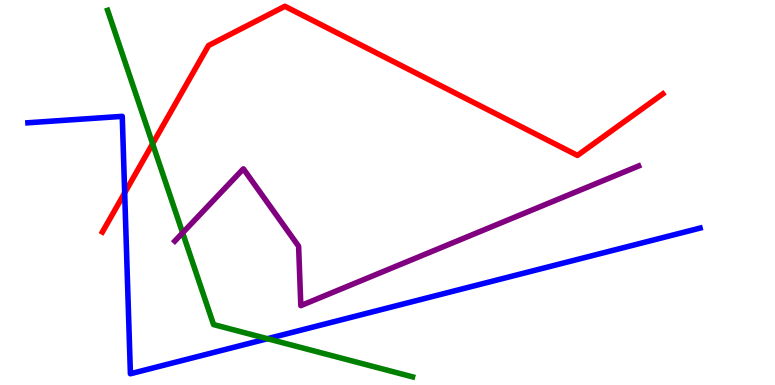[{'lines': ['blue', 'red'], 'intersections': [{'x': 1.61, 'y': 4.99}]}, {'lines': ['green', 'red'], 'intersections': [{'x': 1.97, 'y': 6.27}]}, {'lines': ['purple', 'red'], 'intersections': []}, {'lines': ['blue', 'green'], 'intersections': [{'x': 3.45, 'y': 1.2}]}, {'lines': ['blue', 'purple'], 'intersections': []}, {'lines': ['green', 'purple'], 'intersections': [{'x': 2.36, 'y': 3.95}]}]